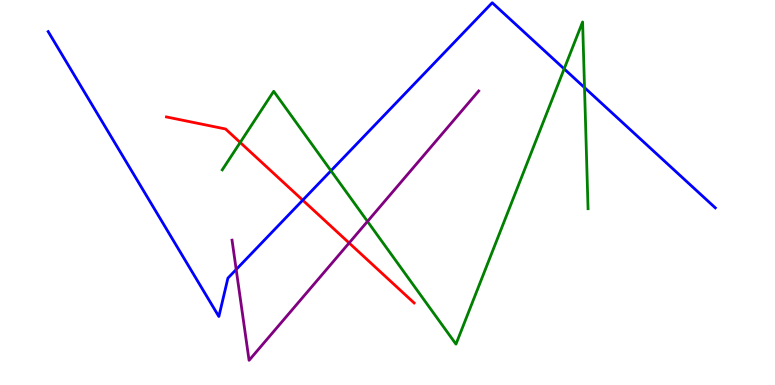[{'lines': ['blue', 'red'], 'intersections': [{'x': 3.91, 'y': 4.8}]}, {'lines': ['green', 'red'], 'intersections': [{'x': 3.1, 'y': 6.3}]}, {'lines': ['purple', 'red'], 'intersections': [{'x': 4.5, 'y': 3.69}]}, {'lines': ['blue', 'green'], 'intersections': [{'x': 4.27, 'y': 5.56}, {'x': 7.28, 'y': 8.21}, {'x': 7.54, 'y': 7.72}]}, {'lines': ['blue', 'purple'], 'intersections': [{'x': 3.05, 'y': 3.0}]}, {'lines': ['green', 'purple'], 'intersections': [{'x': 4.74, 'y': 4.25}]}]